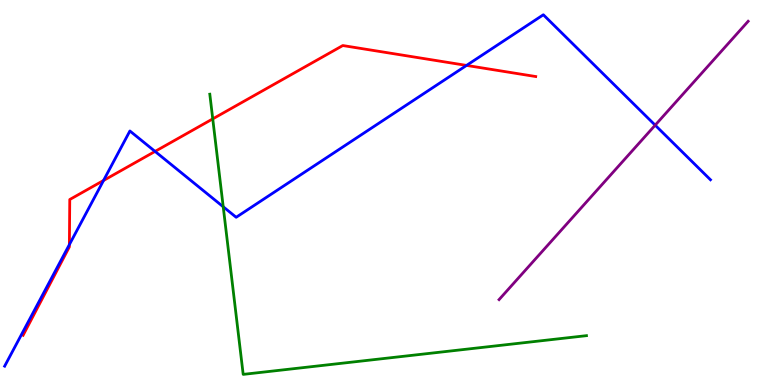[{'lines': ['blue', 'red'], 'intersections': [{'x': 0.895, 'y': 3.65}, {'x': 1.34, 'y': 5.31}, {'x': 2.0, 'y': 6.07}, {'x': 6.02, 'y': 8.3}]}, {'lines': ['green', 'red'], 'intersections': [{'x': 2.75, 'y': 6.91}]}, {'lines': ['purple', 'red'], 'intersections': []}, {'lines': ['blue', 'green'], 'intersections': [{'x': 2.88, 'y': 4.63}]}, {'lines': ['blue', 'purple'], 'intersections': [{'x': 8.45, 'y': 6.75}]}, {'lines': ['green', 'purple'], 'intersections': []}]